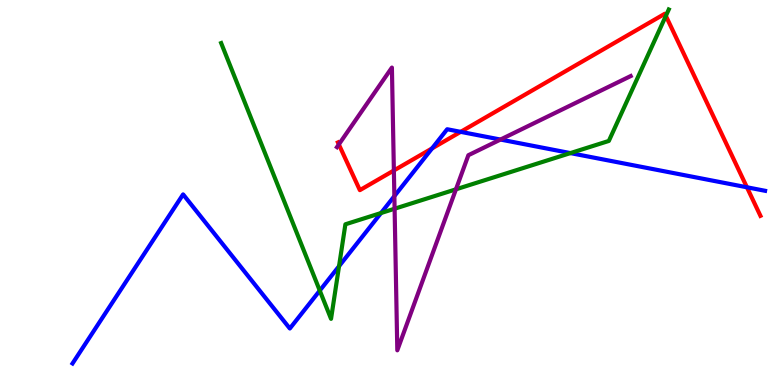[{'lines': ['blue', 'red'], 'intersections': [{'x': 5.57, 'y': 6.15}, {'x': 5.94, 'y': 6.58}, {'x': 9.64, 'y': 5.14}]}, {'lines': ['green', 'red'], 'intersections': [{'x': 8.59, 'y': 9.59}]}, {'lines': ['purple', 'red'], 'intersections': [{'x': 4.37, 'y': 6.25}, {'x': 5.08, 'y': 5.57}]}, {'lines': ['blue', 'green'], 'intersections': [{'x': 4.13, 'y': 2.45}, {'x': 4.37, 'y': 3.09}, {'x': 4.92, 'y': 4.47}, {'x': 7.36, 'y': 6.02}]}, {'lines': ['blue', 'purple'], 'intersections': [{'x': 5.09, 'y': 4.91}, {'x': 6.46, 'y': 6.38}]}, {'lines': ['green', 'purple'], 'intersections': [{'x': 5.09, 'y': 4.58}, {'x': 5.88, 'y': 5.08}]}]